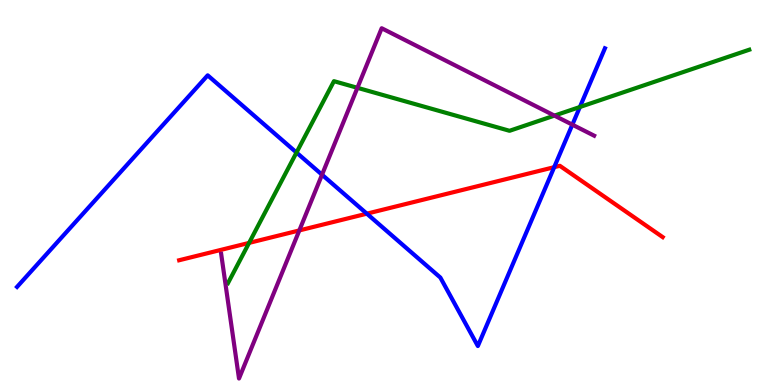[{'lines': ['blue', 'red'], 'intersections': [{'x': 4.73, 'y': 4.45}, {'x': 7.15, 'y': 5.66}]}, {'lines': ['green', 'red'], 'intersections': [{'x': 3.21, 'y': 3.69}]}, {'lines': ['purple', 'red'], 'intersections': [{'x': 3.86, 'y': 4.01}]}, {'lines': ['blue', 'green'], 'intersections': [{'x': 3.83, 'y': 6.04}, {'x': 7.48, 'y': 7.22}]}, {'lines': ['blue', 'purple'], 'intersections': [{'x': 4.16, 'y': 5.46}, {'x': 7.39, 'y': 6.76}]}, {'lines': ['green', 'purple'], 'intersections': [{'x': 4.61, 'y': 7.72}, {'x': 7.15, 'y': 7.0}]}]